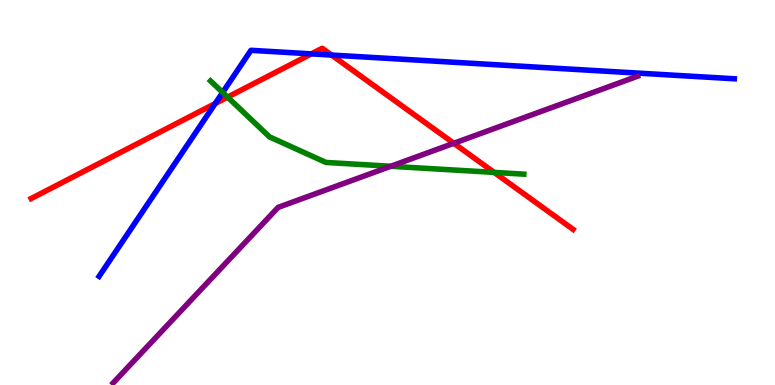[{'lines': ['blue', 'red'], 'intersections': [{'x': 2.78, 'y': 7.31}, {'x': 4.02, 'y': 8.6}, {'x': 4.28, 'y': 8.57}]}, {'lines': ['green', 'red'], 'intersections': [{'x': 2.94, 'y': 7.48}, {'x': 6.38, 'y': 5.52}]}, {'lines': ['purple', 'red'], 'intersections': [{'x': 5.86, 'y': 6.28}]}, {'lines': ['blue', 'green'], 'intersections': [{'x': 2.87, 'y': 7.6}]}, {'lines': ['blue', 'purple'], 'intersections': []}, {'lines': ['green', 'purple'], 'intersections': [{'x': 5.04, 'y': 5.68}]}]